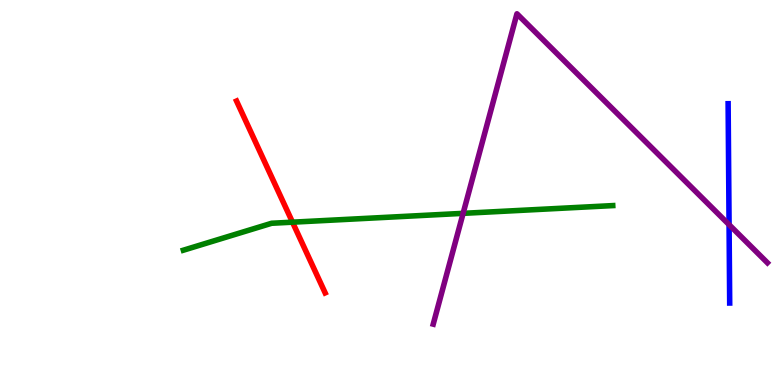[{'lines': ['blue', 'red'], 'intersections': []}, {'lines': ['green', 'red'], 'intersections': [{'x': 3.77, 'y': 4.23}]}, {'lines': ['purple', 'red'], 'intersections': []}, {'lines': ['blue', 'green'], 'intersections': []}, {'lines': ['blue', 'purple'], 'intersections': [{'x': 9.41, 'y': 4.16}]}, {'lines': ['green', 'purple'], 'intersections': [{'x': 5.98, 'y': 4.46}]}]